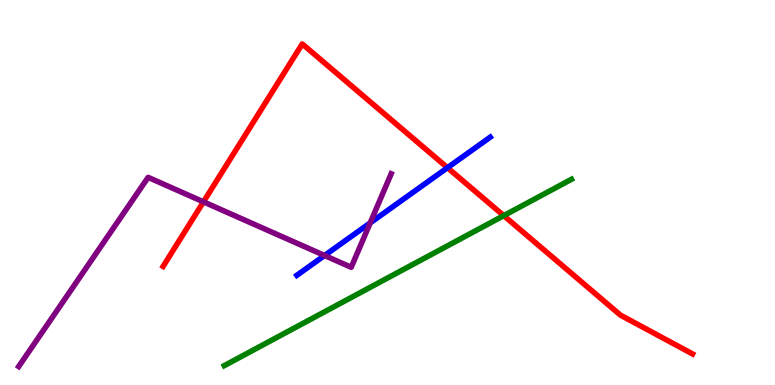[{'lines': ['blue', 'red'], 'intersections': [{'x': 5.77, 'y': 5.64}]}, {'lines': ['green', 'red'], 'intersections': [{'x': 6.5, 'y': 4.4}]}, {'lines': ['purple', 'red'], 'intersections': [{'x': 2.63, 'y': 4.76}]}, {'lines': ['blue', 'green'], 'intersections': []}, {'lines': ['blue', 'purple'], 'intersections': [{'x': 4.19, 'y': 3.36}, {'x': 4.78, 'y': 4.21}]}, {'lines': ['green', 'purple'], 'intersections': []}]